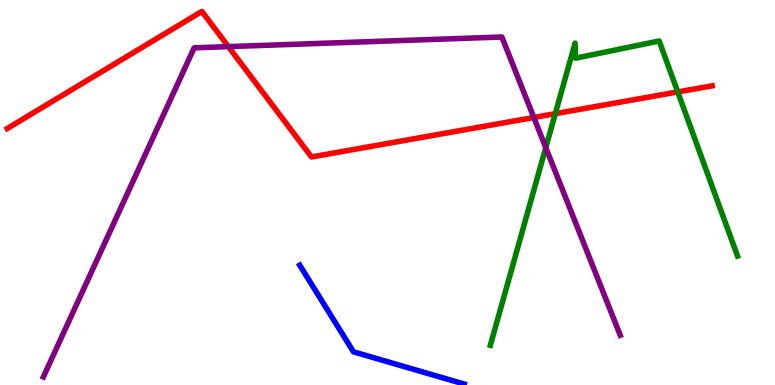[{'lines': ['blue', 'red'], 'intersections': []}, {'lines': ['green', 'red'], 'intersections': [{'x': 7.17, 'y': 7.05}, {'x': 8.75, 'y': 7.61}]}, {'lines': ['purple', 'red'], 'intersections': [{'x': 2.95, 'y': 8.79}, {'x': 6.89, 'y': 6.95}]}, {'lines': ['blue', 'green'], 'intersections': []}, {'lines': ['blue', 'purple'], 'intersections': []}, {'lines': ['green', 'purple'], 'intersections': [{'x': 7.04, 'y': 6.17}]}]